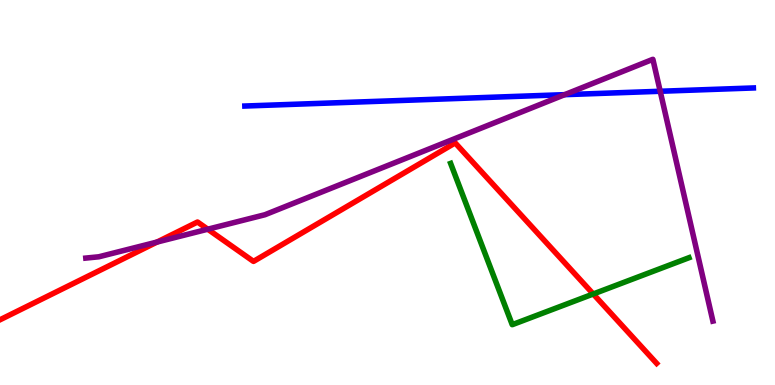[{'lines': ['blue', 'red'], 'intersections': []}, {'lines': ['green', 'red'], 'intersections': [{'x': 7.65, 'y': 2.36}]}, {'lines': ['purple', 'red'], 'intersections': [{'x': 2.03, 'y': 3.71}, {'x': 2.68, 'y': 4.05}]}, {'lines': ['blue', 'green'], 'intersections': []}, {'lines': ['blue', 'purple'], 'intersections': [{'x': 7.29, 'y': 7.54}, {'x': 8.52, 'y': 7.63}]}, {'lines': ['green', 'purple'], 'intersections': []}]